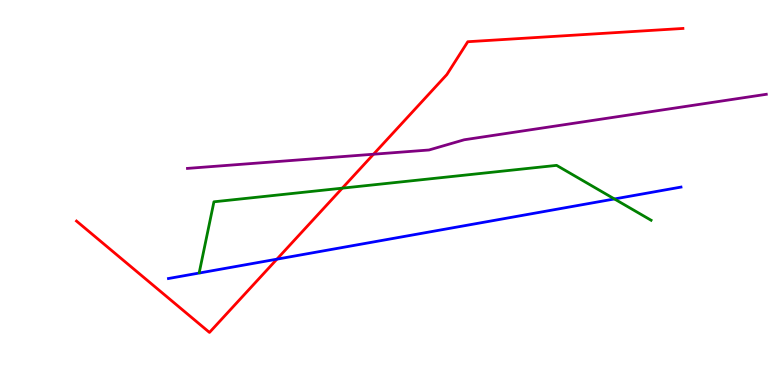[{'lines': ['blue', 'red'], 'intersections': [{'x': 3.57, 'y': 3.27}]}, {'lines': ['green', 'red'], 'intersections': [{'x': 4.42, 'y': 5.11}]}, {'lines': ['purple', 'red'], 'intersections': [{'x': 4.82, 'y': 5.99}]}, {'lines': ['blue', 'green'], 'intersections': [{'x': 7.93, 'y': 4.83}]}, {'lines': ['blue', 'purple'], 'intersections': []}, {'lines': ['green', 'purple'], 'intersections': []}]